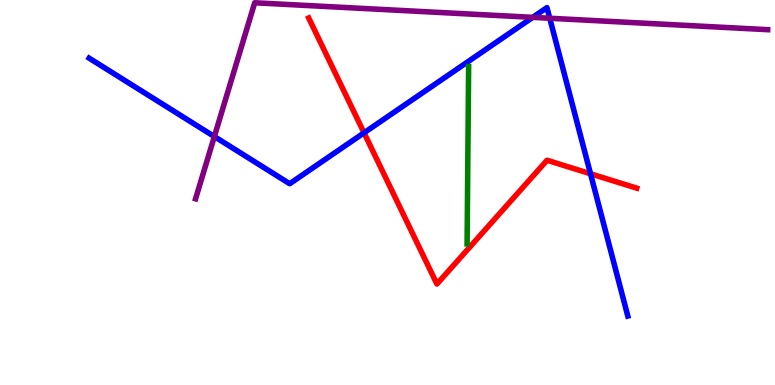[{'lines': ['blue', 'red'], 'intersections': [{'x': 4.7, 'y': 6.55}, {'x': 7.62, 'y': 5.49}]}, {'lines': ['green', 'red'], 'intersections': []}, {'lines': ['purple', 'red'], 'intersections': []}, {'lines': ['blue', 'green'], 'intersections': []}, {'lines': ['blue', 'purple'], 'intersections': [{'x': 2.77, 'y': 6.45}, {'x': 6.87, 'y': 9.55}, {'x': 7.09, 'y': 9.53}]}, {'lines': ['green', 'purple'], 'intersections': []}]